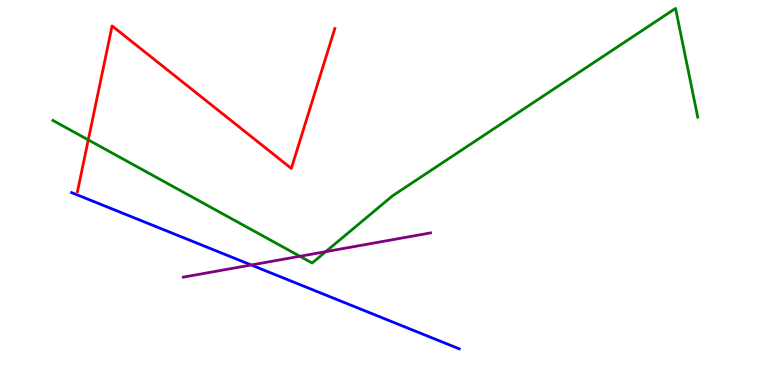[{'lines': ['blue', 'red'], 'intersections': []}, {'lines': ['green', 'red'], 'intersections': [{'x': 1.14, 'y': 6.37}]}, {'lines': ['purple', 'red'], 'intersections': []}, {'lines': ['blue', 'green'], 'intersections': []}, {'lines': ['blue', 'purple'], 'intersections': [{'x': 3.24, 'y': 3.12}]}, {'lines': ['green', 'purple'], 'intersections': [{'x': 3.87, 'y': 3.34}, {'x': 4.2, 'y': 3.46}]}]